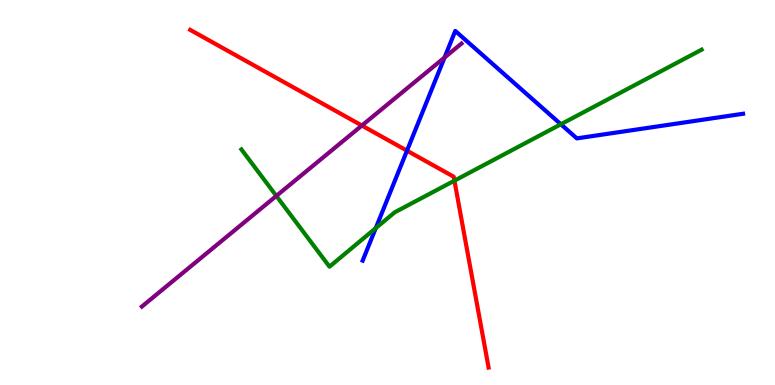[{'lines': ['blue', 'red'], 'intersections': [{'x': 5.25, 'y': 6.09}]}, {'lines': ['green', 'red'], 'intersections': [{'x': 5.86, 'y': 5.31}]}, {'lines': ['purple', 'red'], 'intersections': [{'x': 4.67, 'y': 6.74}]}, {'lines': ['blue', 'green'], 'intersections': [{'x': 4.85, 'y': 4.07}, {'x': 7.24, 'y': 6.77}]}, {'lines': ['blue', 'purple'], 'intersections': [{'x': 5.74, 'y': 8.51}]}, {'lines': ['green', 'purple'], 'intersections': [{'x': 3.57, 'y': 4.91}]}]